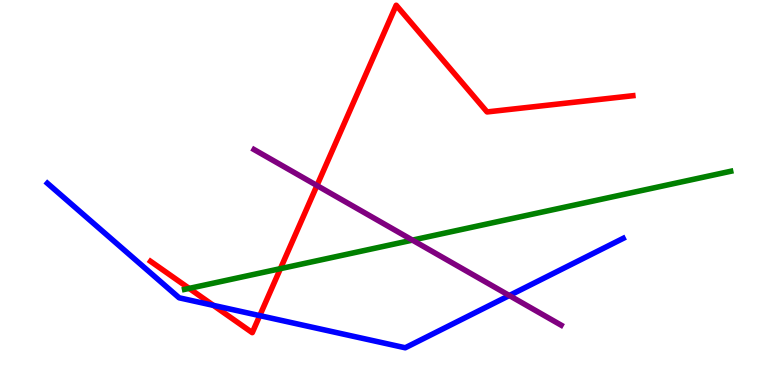[{'lines': ['blue', 'red'], 'intersections': [{'x': 2.75, 'y': 2.07}, {'x': 3.35, 'y': 1.8}]}, {'lines': ['green', 'red'], 'intersections': [{'x': 2.44, 'y': 2.51}, {'x': 3.62, 'y': 3.02}]}, {'lines': ['purple', 'red'], 'intersections': [{'x': 4.09, 'y': 5.18}]}, {'lines': ['blue', 'green'], 'intersections': []}, {'lines': ['blue', 'purple'], 'intersections': [{'x': 6.57, 'y': 2.32}]}, {'lines': ['green', 'purple'], 'intersections': [{'x': 5.32, 'y': 3.76}]}]